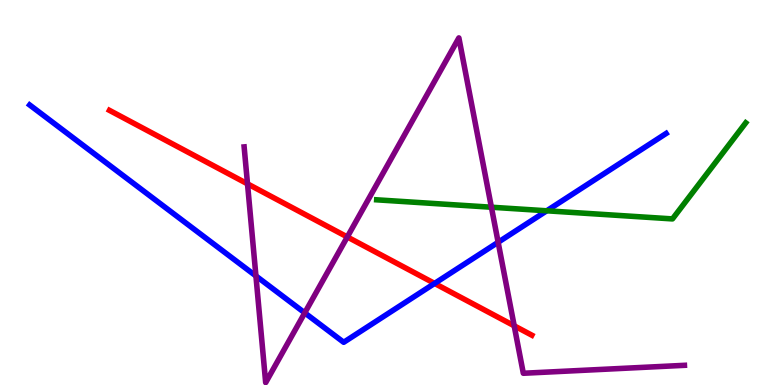[{'lines': ['blue', 'red'], 'intersections': [{'x': 5.61, 'y': 2.64}]}, {'lines': ['green', 'red'], 'intersections': []}, {'lines': ['purple', 'red'], 'intersections': [{'x': 3.19, 'y': 5.22}, {'x': 4.48, 'y': 3.85}, {'x': 6.63, 'y': 1.54}]}, {'lines': ['blue', 'green'], 'intersections': [{'x': 7.05, 'y': 4.52}]}, {'lines': ['blue', 'purple'], 'intersections': [{'x': 3.3, 'y': 2.83}, {'x': 3.93, 'y': 1.87}, {'x': 6.43, 'y': 3.71}]}, {'lines': ['green', 'purple'], 'intersections': [{'x': 6.34, 'y': 4.62}]}]